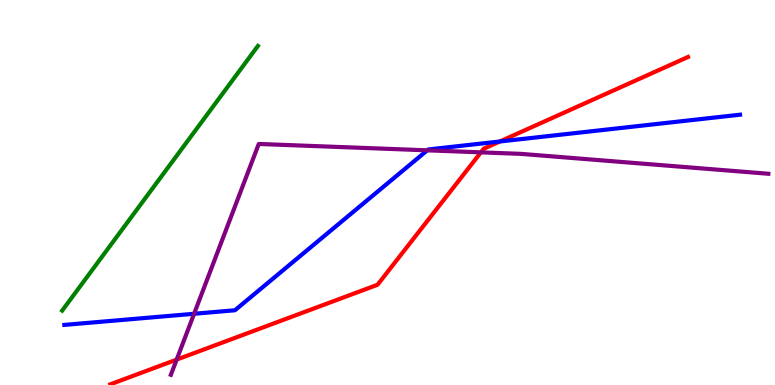[{'lines': ['blue', 'red'], 'intersections': [{'x': 6.45, 'y': 6.33}]}, {'lines': ['green', 'red'], 'intersections': []}, {'lines': ['purple', 'red'], 'intersections': [{'x': 2.28, 'y': 0.659}, {'x': 6.2, 'y': 6.04}]}, {'lines': ['blue', 'green'], 'intersections': []}, {'lines': ['blue', 'purple'], 'intersections': [{'x': 2.5, 'y': 1.85}, {'x': 5.51, 'y': 6.1}]}, {'lines': ['green', 'purple'], 'intersections': []}]